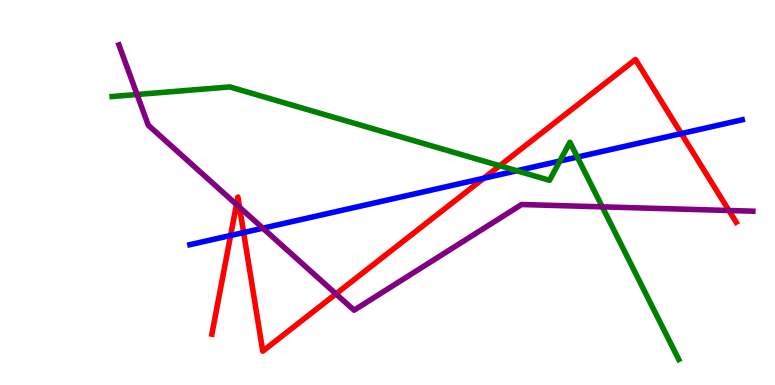[{'lines': ['blue', 'red'], 'intersections': [{'x': 2.98, 'y': 3.88}, {'x': 3.14, 'y': 3.96}, {'x': 6.24, 'y': 5.37}, {'x': 8.79, 'y': 6.53}]}, {'lines': ['green', 'red'], 'intersections': [{'x': 6.45, 'y': 5.69}]}, {'lines': ['purple', 'red'], 'intersections': [{'x': 3.05, 'y': 4.69}, {'x': 3.09, 'y': 4.62}, {'x': 4.33, 'y': 2.37}, {'x': 9.41, 'y': 4.53}]}, {'lines': ['blue', 'green'], 'intersections': [{'x': 6.67, 'y': 5.56}, {'x': 7.22, 'y': 5.82}, {'x': 7.45, 'y': 5.92}]}, {'lines': ['blue', 'purple'], 'intersections': [{'x': 3.39, 'y': 4.07}]}, {'lines': ['green', 'purple'], 'intersections': [{'x': 1.77, 'y': 7.55}, {'x': 7.77, 'y': 4.63}]}]